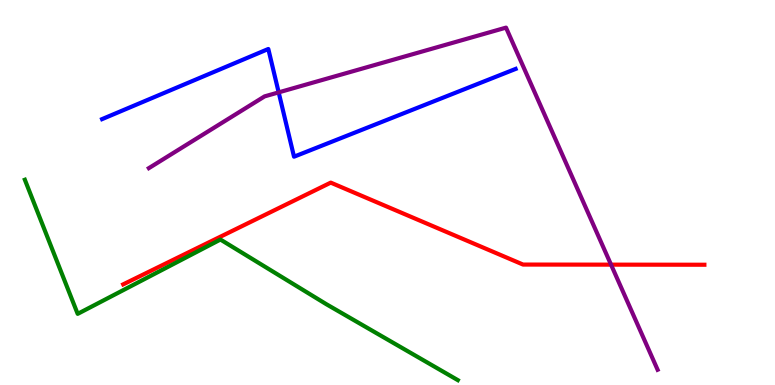[{'lines': ['blue', 'red'], 'intersections': []}, {'lines': ['green', 'red'], 'intersections': []}, {'lines': ['purple', 'red'], 'intersections': [{'x': 7.88, 'y': 3.13}]}, {'lines': ['blue', 'green'], 'intersections': []}, {'lines': ['blue', 'purple'], 'intersections': [{'x': 3.6, 'y': 7.6}]}, {'lines': ['green', 'purple'], 'intersections': []}]